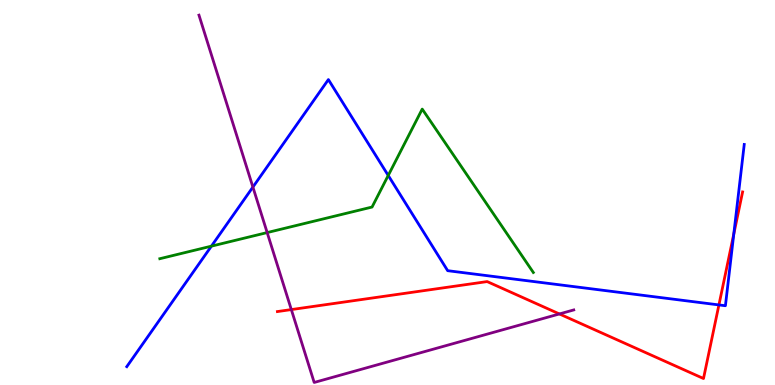[{'lines': ['blue', 'red'], 'intersections': [{'x': 9.28, 'y': 2.08}, {'x': 9.47, 'y': 3.92}]}, {'lines': ['green', 'red'], 'intersections': []}, {'lines': ['purple', 'red'], 'intersections': [{'x': 3.76, 'y': 1.96}, {'x': 7.22, 'y': 1.85}]}, {'lines': ['blue', 'green'], 'intersections': [{'x': 2.73, 'y': 3.61}, {'x': 5.01, 'y': 5.44}]}, {'lines': ['blue', 'purple'], 'intersections': [{'x': 3.26, 'y': 5.14}]}, {'lines': ['green', 'purple'], 'intersections': [{'x': 3.45, 'y': 3.96}]}]